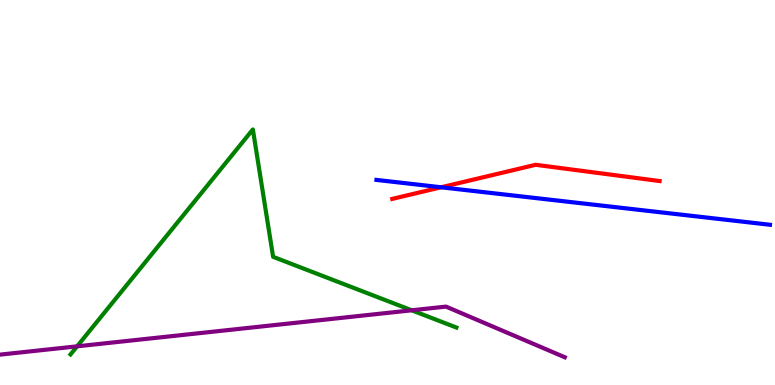[{'lines': ['blue', 'red'], 'intersections': [{'x': 5.69, 'y': 5.14}]}, {'lines': ['green', 'red'], 'intersections': []}, {'lines': ['purple', 'red'], 'intersections': []}, {'lines': ['blue', 'green'], 'intersections': []}, {'lines': ['blue', 'purple'], 'intersections': []}, {'lines': ['green', 'purple'], 'intersections': [{'x': 0.995, 'y': 1.0}, {'x': 5.31, 'y': 1.94}]}]